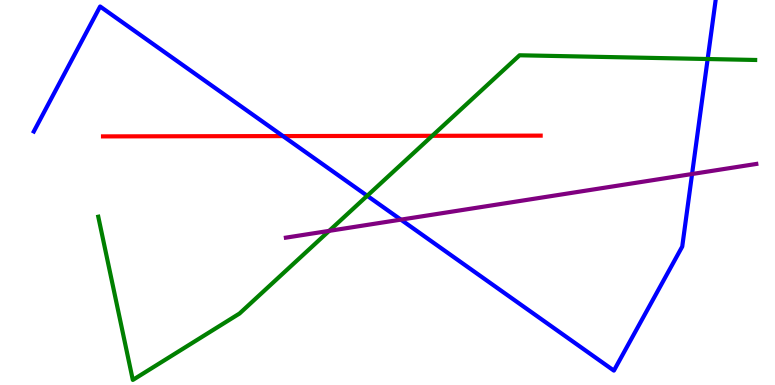[{'lines': ['blue', 'red'], 'intersections': [{'x': 3.65, 'y': 6.47}]}, {'lines': ['green', 'red'], 'intersections': [{'x': 5.58, 'y': 6.47}]}, {'lines': ['purple', 'red'], 'intersections': []}, {'lines': ['blue', 'green'], 'intersections': [{'x': 4.74, 'y': 4.91}, {'x': 9.13, 'y': 8.47}]}, {'lines': ['blue', 'purple'], 'intersections': [{'x': 5.17, 'y': 4.3}, {'x': 8.93, 'y': 5.48}]}, {'lines': ['green', 'purple'], 'intersections': [{'x': 4.25, 'y': 4.0}]}]